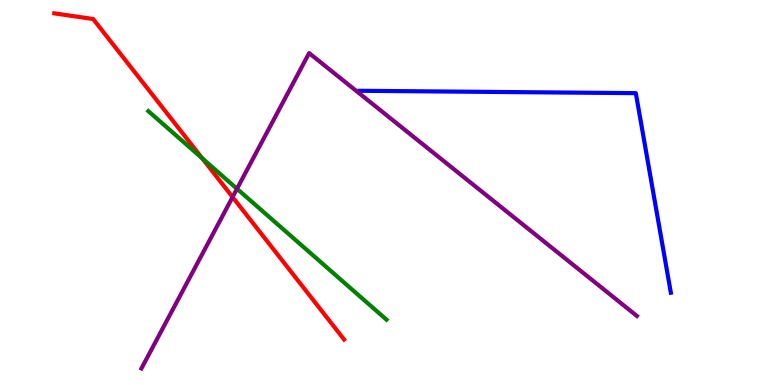[{'lines': ['blue', 'red'], 'intersections': []}, {'lines': ['green', 'red'], 'intersections': [{'x': 2.61, 'y': 5.89}]}, {'lines': ['purple', 'red'], 'intersections': [{'x': 3.0, 'y': 4.88}]}, {'lines': ['blue', 'green'], 'intersections': []}, {'lines': ['blue', 'purple'], 'intersections': []}, {'lines': ['green', 'purple'], 'intersections': [{'x': 3.06, 'y': 5.1}]}]